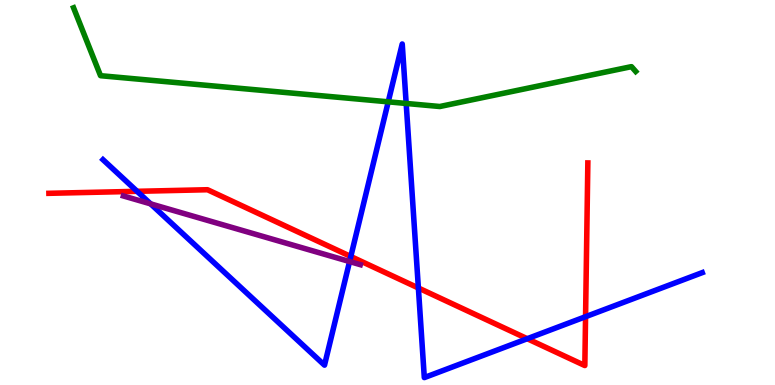[{'lines': ['blue', 'red'], 'intersections': [{'x': 1.77, 'y': 5.03}, {'x': 4.53, 'y': 3.34}, {'x': 5.4, 'y': 2.52}, {'x': 6.8, 'y': 1.2}, {'x': 7.56, 'y': 1.77}]}, {'lines': ['green', 'red'], 'intersections': []}, {'lines': ['purple', 'red'], 'intersections': []}, {'lines': ['blue', 'green'], 'intersections': [{'x': 5.01, 'y': 7.36}, {'x': 5.24, 'y': 7.31}]}, {'lines': ['blue', 'purple'], 'intersections': [{'x': 1.94, 'y': 4.71}, {'x': 4.51, 'y': 3.21}]}, {'lines': ['green', 'purple'], 'intersections': []}]